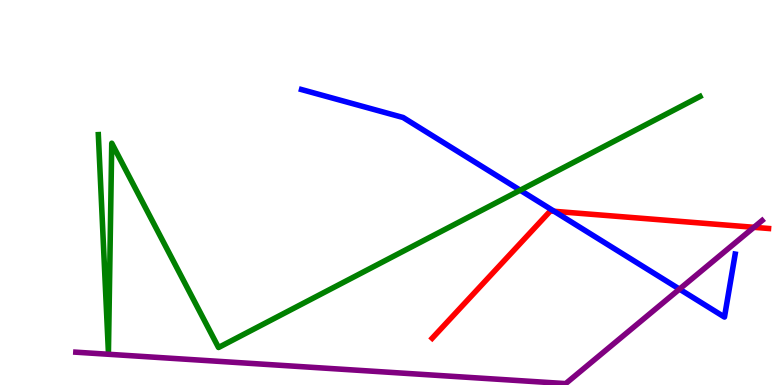[{'lines': ['blue', 'red'], 'intersections': [{'x': 7.15, 'y': 4.51}]}, {'lines': ['green', 'red'], 'intersections': []}, {'lines': ['purple', 'red'], 'intersections': [{'x': 9.73, 'y': 4.1}]}, {'lines': ['blue', 'green'], 'intersections': [{'x': 6.71, 'y': 5.06}]}, {'lines': ['blue', 'purple'], 'intersections': [{'x': 8.77, 'y': 2.49}]}, {'lines': ['green', 'purple'], 'intersections': []}]